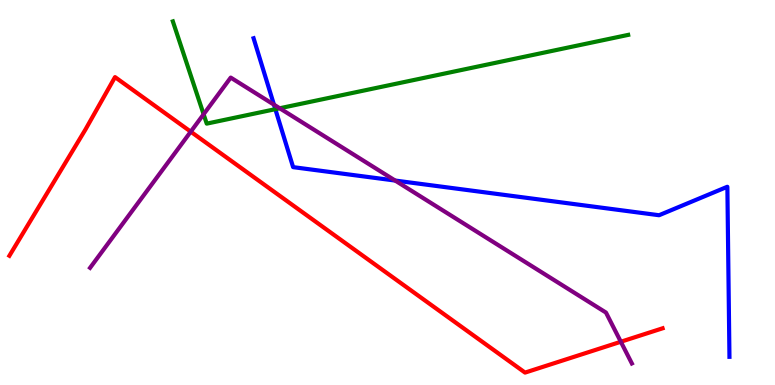[{'lines': ['blue', 'red'], 'intersections': []}, {'lines': ['green', 'red'], 'intersections': []}, {'lines': ['purple', 'red'], 'intersections': [{'x': 2.46, 'y': 6.58}, {'x': 8.01, 'y': 1.12}]}, {'lines': ['blue', 'green'], 'intersections': [{'x': 3.55, 'y': 7.16}]}, {'lines': ['blue', 'purple'], 'intersections': [{'x': 3.53, 'y': 7.28}, {'x': 5.1, 'y': 5.31}]}, {'lines': ['green', 'purple'], 'intersections': [{'x': 2.63, 'y': 7.03}, {'x': 3.61, 'y': 7.19}]}]